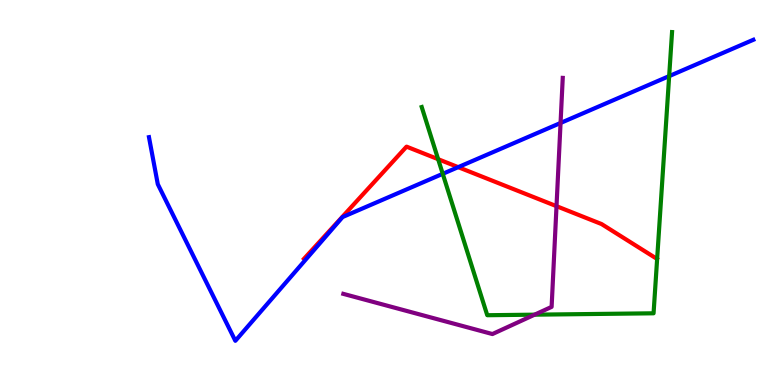[{'lines': ['blue', 'red'], 'intersections': [{'x': 5.91, 'y': 5.66}]}, {'lines': ['green', 'red'], 'intersections': [{'x': 5.65, 'y': 5.87}]}, {'lines': ['purple', 'red'], 'intersections': [{'x': 7.18, 'y': 4.64}]}, {'lines': ['blue', 'green'], 'intersections': [{'x': 5.71, 'y': 5.49}, {'x': 8.63, 'y': 8.02}]}, {'lines': ['blue', 'purple'], 'intersections': [{'x': 7.23, 'y': 6.81}]}, {'lines': ['green', 'purple'], 'intersections': [{'x': 6.9, 'y': 1.83}]}]